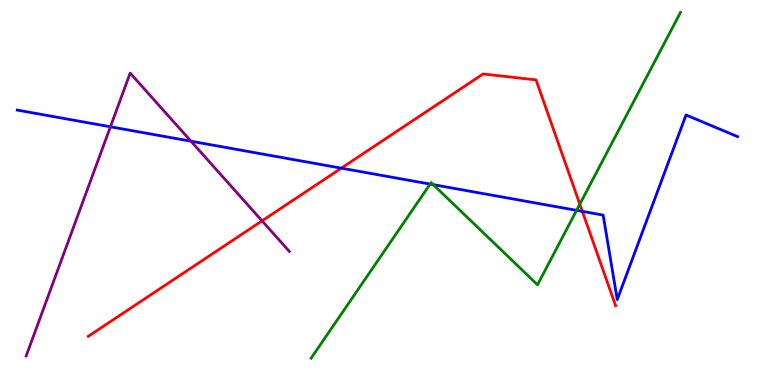[{'lines': ['blue', 'red'], 'intersections': [{'x': 4.4, 'y': 5.63}, {'x': 7.51, 'y': 4.51}]}, {'lines': ['green', 'red'], 'intersections': [{'x': 7.48, 'y': 4.7}]}, {'lines': ['purple', 'red'], 'intersections': [{'x': 3.38, 'y': 4.26}]}, {'lines': ['blue', 'green'], 'intersections': [{'x': 5.55, 'y': 5.22}, {'x': 5.59, 'y': 5.2}, {'x': 7.44, 'y': 4.54}]}, {'lines': ['blue', 'purple'], 'intersections': [{'x': 1.42, 'y': 6.71}, {'x': 2.46, 'y': 6.33}]}, {'lines': ['green', 'purple'], 'intersections': []}]